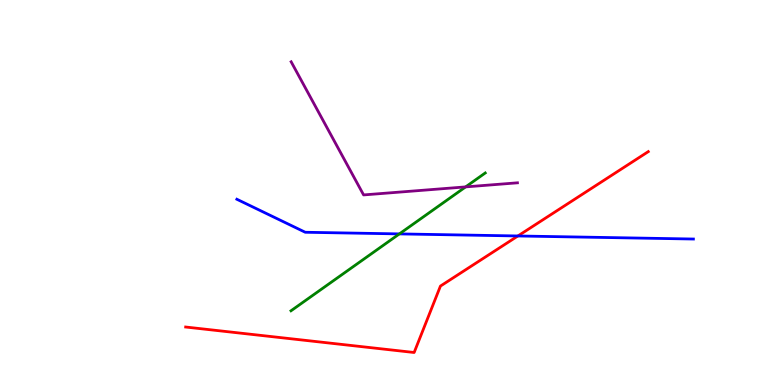[{'lines': ['blue', 'red'], 'intersections': [{'x': 6.68, 'y': 3.87}]}, {'lines': ['green', 'red'], 'intersections': []}, {'lines': ['purple', 'red'], 'intersections': []}, {'lines': ['blue', 'green'], 'intersections': [{'x': 5.15, 'y': 3.92}]}, {'lines': ['blue', 'purple'], 'intersections': []}, {'lines': ['green', 'purple'], 'intersections': [{'x': 6.01, 'y': 5.15}]}]